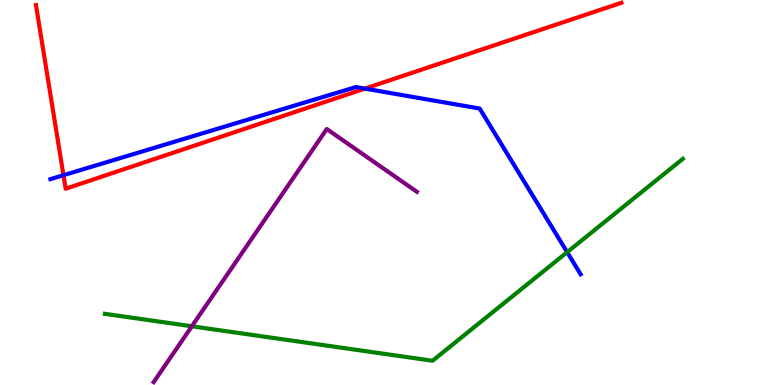[{'lines': ['blue', 'red'], 'intersections': [{'x': 0.819, 'y': 5.45}, {'x': 4.71, 'y': 7.7}]}, {'lines': ['green', 'red'], 'intersections': []}, {'lines': ['purple', 'red'], 'intersections': []}, {'lines': ['blue', 'green'], 'intersections': [{'x': 7.32, 'y': 3.45}]}, {'lines': ['blue', 'purple'], 'intersections': []}, {'lines': ['green', 'purple'], 'intersections': [{'x': 2.48, 'y': 1.53}]}]